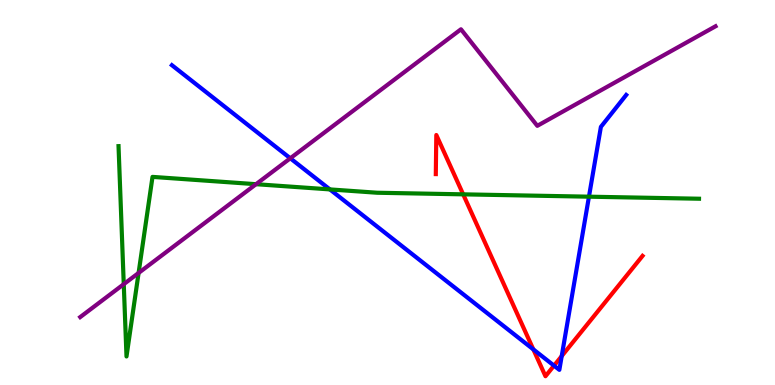[{'lines': ['blue', 'red'], 'intersections': [{'x': 6.88, 'y': 0.925}, {'x': 7.15, 'y': 0.503}, {'x': 7.25, 'y': 0.751}]}, {'lines': ['green', 'red'], 'intersections': [{'x': 5.98, 'y': 4.95}]}, {'lines': ['purple', 'red'], 'intersections': []}, {'lines': ['blue', 'green'], 'intersections': [{'x': 4.26, 'y': 5.08}, {'x': 7.6, 'y': 4.89}]}, {'lines': ['blue', 'purple'], 'intersections': [{'x': 3.75, 'y': 5.89}]}, {'lines': ['green', 'purple'], 'intersections': [{'x': 1.6, 'y': 2.62}, {'x': 1.79, 'y': 2.91}, {'x': 3.3, 'y': 5.22}]}]